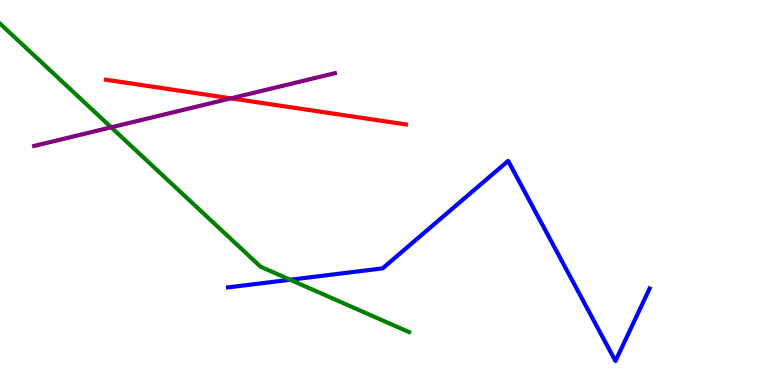[{'lines': ['blue', 'red'], 'intersections': []}, {'lines': ['green', 'red'], 'intersections': []}, {'lines': ['purple', 'red'], 'intersections': [{'x': 2.98, 'y': 7.45}]}, {'lines': ['blue', 'green'], 'intersections': [{'x': 3.74, 'y': 2.73}]}, {'lines': ['blue', 'purple'], 'intersections': []}, {'lines': ['green', 'purple'], 'intersections': [{'x': 1.43, 'y': 6.69}]}]